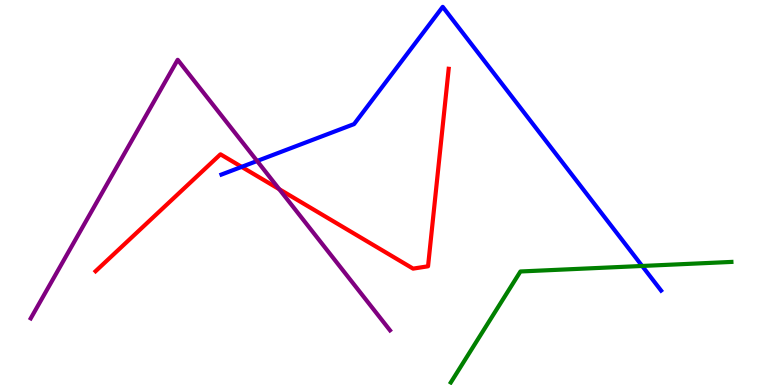[{'lines': ['blue', 'red'], 'intersections': [{'x': 3.12, 'y': 5.67}]}, {'lines': ['green', 'red'], 'intersections': []}, {'lines': ['purple', 'red'], 'intersections': [{'x': 3.6, 'y': 5.09}]}, {'lines': ['blue', 'green'], 'intersections': [{'x': 8.29, 'y': 3.09}]}, {'lines': ['blue', 'purple'], 'intersections': [{'x': 3.32, 'y': 5.82}]}, {'lines': ['green', 'purple'], 'intersections': []}]